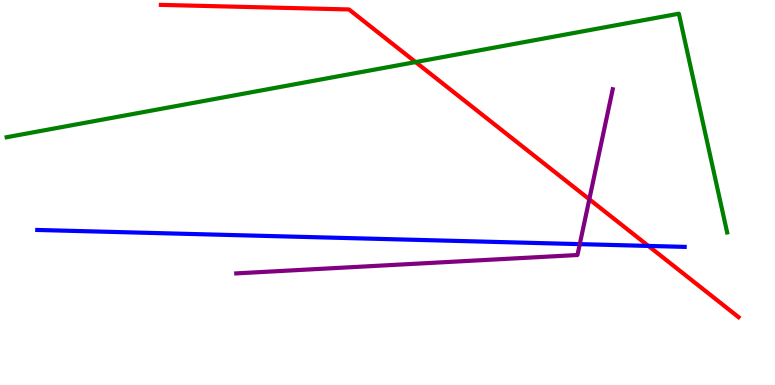[{'lines': ['blue', 'red'], 'intersections': [{'x': 8.37, 'y': 3.61}]}, {'lines': ['green', 'red'], 'intersections': [{'x': 5.36, 'y': 8.39}]}, {'lines': ['purple', 'red'], 'intersections': [{'x': 7.6, 'y': 4.82}]}, {'lines': ['blue', 'green'], 'intersections': []}, {'lines': ['blue', 'purple'], 'intersections': [{'x': 7.48, 'y': 3.66}]}, {'lines': ['green', 'purple'], 'intersections': []}]